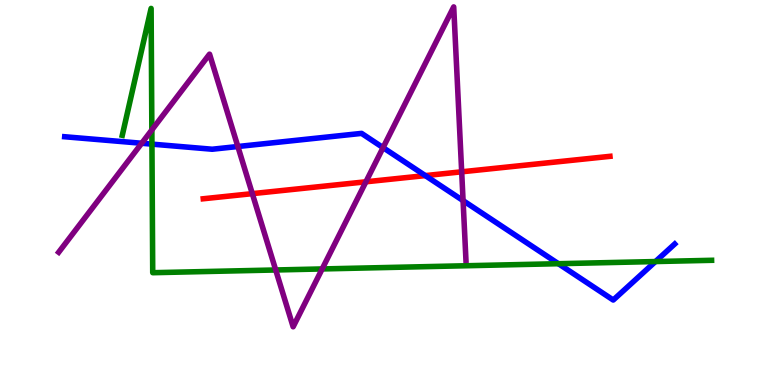[{'lines': ['blue', 'red'], 'intersections': [{'x': 5.49, 'y': 5.44}]}, {'lines': ['green', 'red'], 'intersections': []}, {'lines': ['purple', 'red'], 'intersections': [{'x': 3.26, 'y': 4.97}, {'x': 4.72, 'y': 5.28}, {'x': 5.96, 'y': 5.54}]}, {'lines': ['blue', 'green'], 'intersections': [{'x': 1.96, 'y': 6.26}, {'x': 7.21, 'y': 3.15}, {'x': 8.46, 'y': 3.21}]}, {'lines': ['blue', 'purple'], 'intersections': [{'x': 1.83, 'y': 6.28}, {'x': 3.07, 'y': 6.19}, {'x': 4.94, 'y': 6.17}, {'x': 5.98, 'y': 4.79}]}, {'lines': ['green', 'purple'], 'intersections': [{'x': 1.96, 'y': 6.63}, {'x': 3.56, 'y': 2.99}, {'x': 4.16, 'y': 3.01}]}]